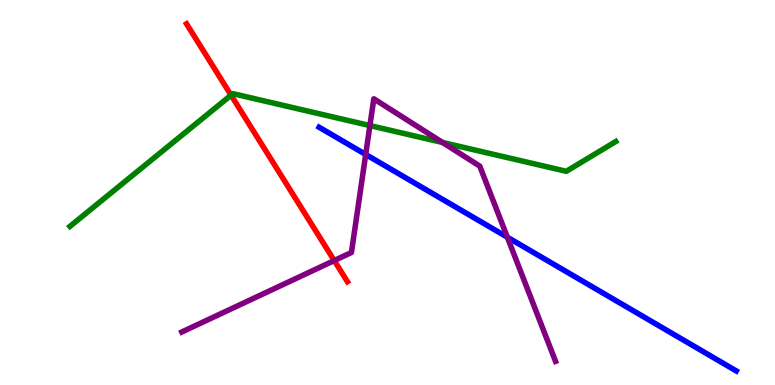[{'lines': ['blue', 'red'], 'intersections': []}, {'lines': ['green', 'red'], 'intersections': [{'x': 2.98, 'y': 7.53}]}, {'lines': ['purple', 'red'], 'intersections': [{'x': 4.31, 'y': 3.23}]}, {'lines': ['blue', 'green'], 'intersections': []}, {'lines': ['blue', 'purple'], 'intersections': [{'x': 4.72, 'y': 5.99}, {'x': 6.55, 'y': 3.84}]}, {'lines': ['green', 'purple'], 'intersections': [{'x': 4.77, 'y': 6.74}, {'x': 5.71, 'y': 6.3}]}]